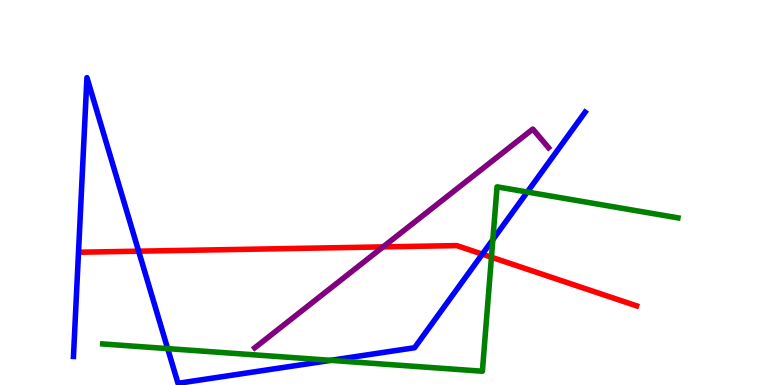[{'lines': ['blue', 'red'], 'intersections': [{'x': 1.79, 'y': 3.48}, {'x': 6.22, 'y': 3.4}]}, {'lines': ['green', 'red'], 'intersections': [{'x': 6.34, 'y': 3.32}]}, {'lines': ['purple', 'red'], 'intersections': [{'x': 4.94, 'y': 3.59}]}, {'lines': ['blue', 'green'], 'intersections': [{'x': 2.16, 'y': 0.945}, {'x': 4.27, 'y': 0.641}, {'x': 6.36, 'y': 3.78}, {'x': 6.8, 'y': 5.01}]}, {'lines': ['blue', 'purple'], 'intersections': []}, {'lines': ['green', 'purple'], 'intersections': []}]